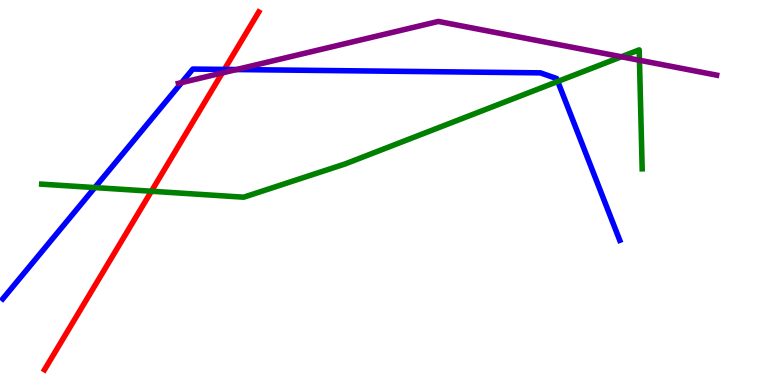[{'lines': ['blue', 'red'], 'intersections': [{'x': 2.9, 'y': 8.2}]}, {'lines': ['green', 'red'], 'intersections': [{'x': 1.95, 'y': 5.03}]}, {'lines': ['purple', 'red'], 'intersections': [{'x': 2.87, 'y': 8.11}]}, {'lines': ['blue', 'green'], 'intersections': [{'x': 1.22, 'y': 5.13}, {'x': 7.2, 'y': 7.88}]}, {'lines': ['blue', 'purple'], 'intersections': [{'x': 2.34, 'y': 7.85}, {'x': 3.05, 'y': 8.19}]}, {'lines': ['green', 'purple'], 'intersections': [{'x': 8.02, 'y': 8.53}, {'x': 8.25, 'y': 8.44}]}]